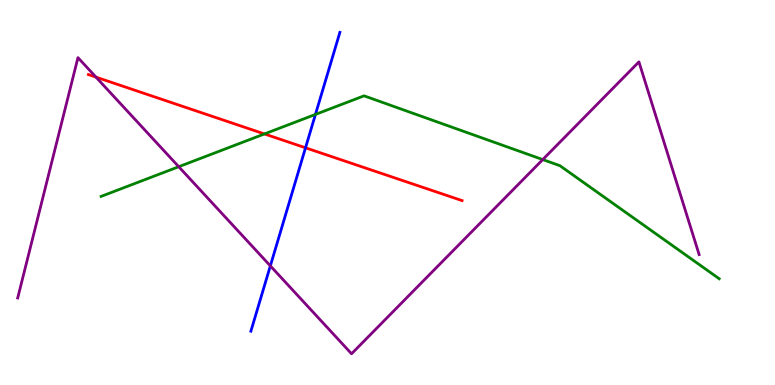[{'lines': ['blue', 'red'], 'intersections': [{'x': 3.94, 'y': 6.16}]}, {'lines': ['green', 'red'], 'intersections': [{'x': 3.41, 'y': 6.52}]}, {'lines': ['purple', 'red'], 'intersections': [{'x': 1.24, 'y': 8.0}]}, {'lines': ['blue', 'green'], 'intersections': [{'x': 4.07, 'y': 7.03}]}, {'lines': ['blue', 'purple'], 'intersections': [{'x': 3.49, 'y': 3.09}]}, {'lines': ['green', 'purple'], 'intersections': [{'x': 2.31, 'y': 5.67}, {'x': 7.0, 'y': 5.86}]}]